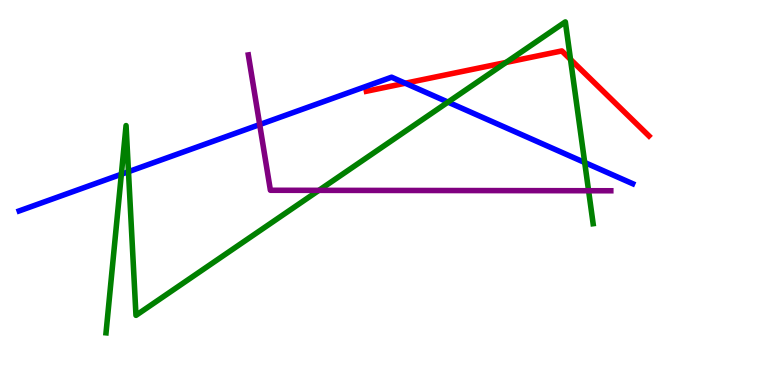[{'lines': ['blue', 'red'], 'intersections': [{'x': 5.23, 'y': 7.84}]}, {'lines': ['green', 'red'], 'intersections': [{'x': 6.53, 'y': 8.38}, {'x': 7.36, 'y': 8.46}]}, {'lines': ['purple', 'red'], 'intersections': []}, {'lines': ['blue', 'green'], 'intersections': [{'x': 1.57, 'y': 5.47}, {'x': 1.66, 'y': 5.54}, {'x': 5.78, 'y': 7.35}, {'x': 7.54, 'y': 5.78}]}, {'lines': ['blue', 'purple'], 'intersections': [{'x': 3.35, 'y': 6.76}]}, {'lines': ['green', 'purple'], 'intersections': [{'x': 4.11, 'y': 5.06}, {'x': 7.59, 'y': 5.05}]}]